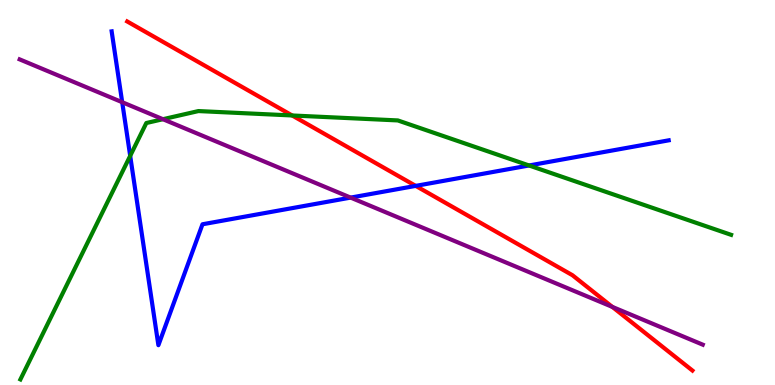[{'lines': ['blue', 'red'], 'intersections': [{'x': 5.36, 'y': 5.17}]}, {'lines': ['green', 'red'], 'intersections': [{'x': 3.77, 'y': 7.0}]}, {'lines': ['purple', 'red'], 'intersections': [{'x': 7.9, 'y': 2.03}]}, {'lines': ['blue', 'green'], 'intersections': [{'x': 1.68, 'y': 5.95}, {'x': 6.83, 'y': 5.7}]}, {'lines': ['blue', 'purple'], 'intersections': [{'x': 1.58, 'y': 7.35}, {'x': 4.52, 'y': 4.87}]}, {'lines': ['green', 'purple'], 'intersections': [{'x': 2.1, 'y': 6.9}]}]